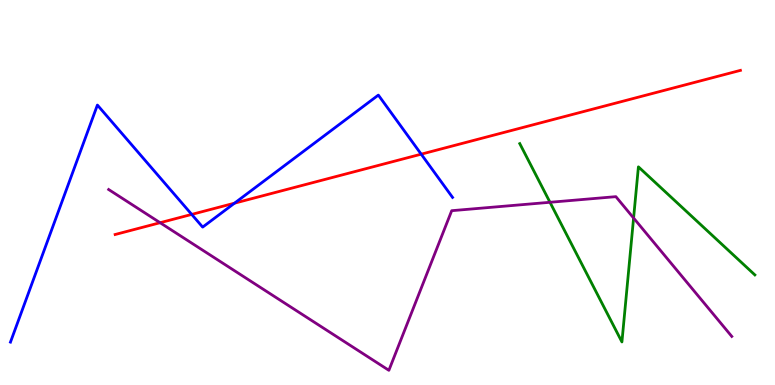[{'lines': ['blue', 'red'], 'intersections': [{'x': 2.47, 'y': 4.43}, {'x': 3.03, 'y': 4.72}, {'x': 5.43, 'y': 6.0}]}, {'lines': ['green', 'red'], 'intersections': []}, {'lines': ['purple', 'red'], 'intersections': [{'x': 2.07, 'y': 4.22}]}, {'lines': ['blue', 'green'], 'intersections': []}, {'lines': ['blue', 'purple'], 'intersections': []}, {'lines': ['green', 'purple'], 'intersections': [{'x': 7.1, 'y': 4.75}, {'x': 8.18, 'y': 4.34}]}]